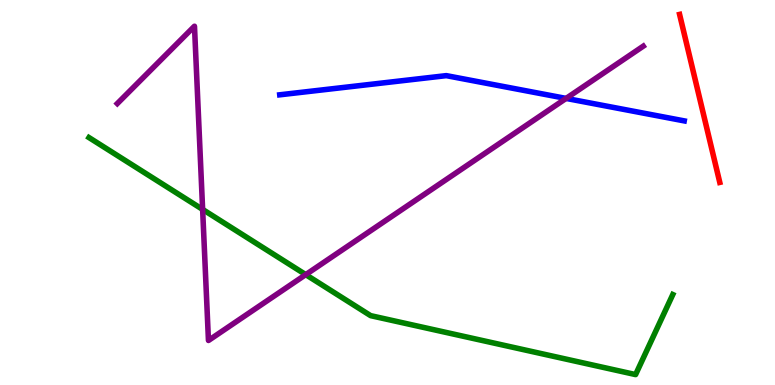[{'lines': ['blue', 'red'], 'intersections': []}, {'lines': ['green', 'red'], 'intersections': []}, {'lines': ['purple', 'red'], 'intersections': []}, {'lines': ['blue', 'green'], 'intersections': []}, {'lines': ['blue', 'purple'], 'intersections': [{'x': 7.3, 'y': 7.44}]}, {'lines': ['green', 'purple'], 'intersections': [{'x': 2.61, 'y': 4.56}, {'x': 3.95, 'y': 2.87}]}]